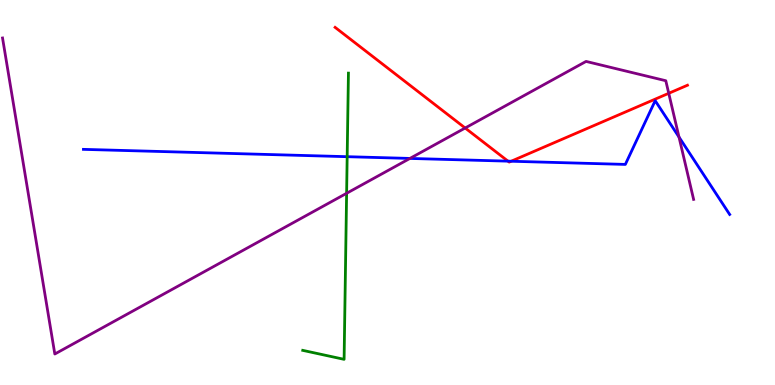[{'lines': ['blue', 'red'], 'intersections': [{'x': 6.55, 'y': 5.81}, {'x': 6.6, 'y': 5.81}]}, {'lines': ['green', 'red'], 'intersections': []}, {'lines': ['purple', 'red'], 'intersections': [{'x': 6.0, 'y': 6.68}, {'x': 8.63, 'y': 7.58}]}, {'lines': ['blue', 'green'], 'intersections': [{'x': 4.48, 'y': 5.93}]}, {'lines': ['blue', 'purple'], 'intersections': [{'x': 5.29, 'y': 5.88}, {'x': 8.76, 'y': 6.44}]}, {'lines': ['green', 'purple'], 'intersections': [{'x': 4.47, 'y': 4.98}]}]